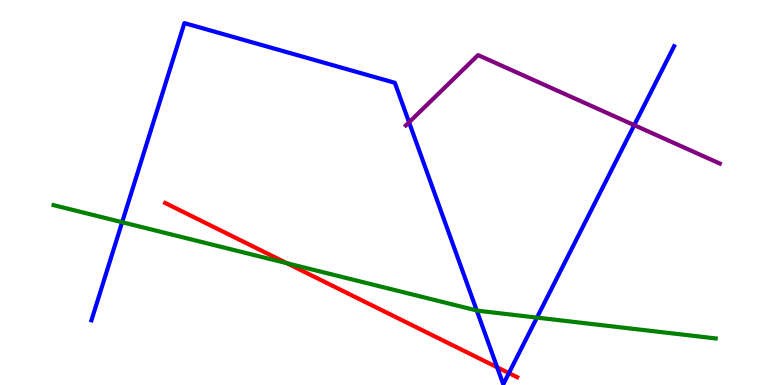[{'lines': ['blue', 'red'], 'intersections': [{'x': 6.42, 'y': 0.46}, {'x': 6.57, 'y': 0.309}]}, {'lines': ['green', 'red'], 'intersections': [{'x': 3.7, 'y': 3.16}]}, {'lines': ['purple', 'red'], 'intersections': []}, {'lines': ['blue', 'green'], 'intersections': [{'x': 1.58, 'y': 4.23}, {'x': 6.15, 'y': 1.94}, {'x': 6.93, 'y': 1.75}]}, {'lines': ['blue', 'purple'], 'intersections': [{'x': 5.28, 'y': 6.82}, {'x': 8.18, 'y': 6.75}]}, {'lines': ['green', 'purple'], 'intersections': []}]